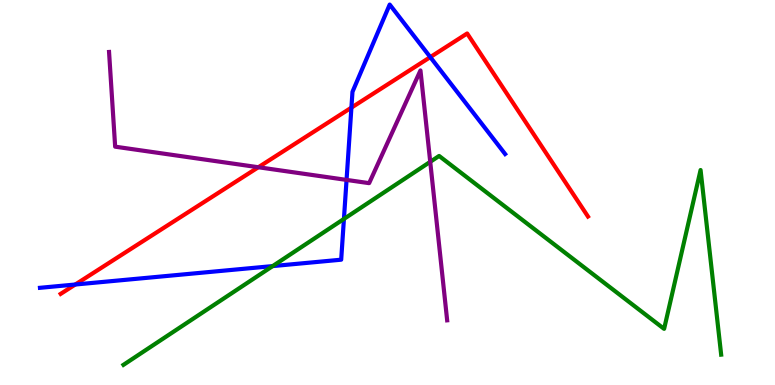[{'lines': ['blue', 'red'], 'intersections': [{'x': 0.971, 'y': 2.61}, {'x': 4.53, 'y': 7.2}, {'x': 5.55, 'y': 8.52}]}, {'lines': ['green', 'red'], 'intersections': []}, {'lines': ['purple', 'red'], 'intersections': [{'x': 3.33, 'y': 5.66}]}, {'lines': ['blue', 'green'], 'intersections': [{'x': 3.52, 'y': 3.09}, {'x': 4.44, 'y': 4.31}]}, {'lines': ['blue', 'purple'], 'intersections': [{'x': 4.47, 'y': 5.33}]}, {'lines': ['green', 'purple'], 'intersections': [{'x': 5.55, 'y': 5.8}]}]